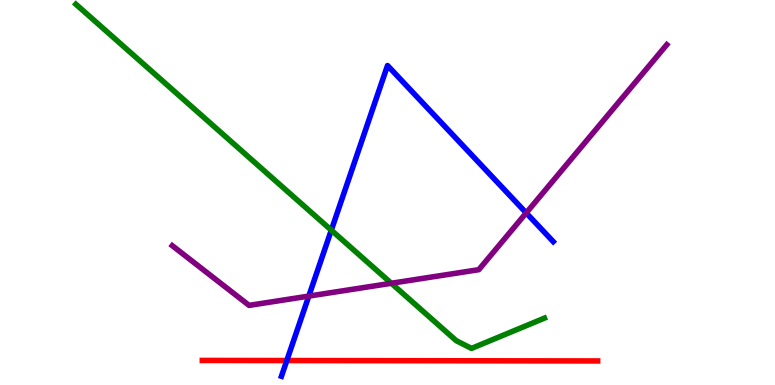[{'lines': ['blue', 'red'], 'intersections': [{'x': 3.7, 'y': 0.635}]}, {'lines': ['green', 'red'], 'intersections': []}, {'lines': ['purple', 'red'], 'intersections': []}, {'lines': ['blue', 'green'], 'intersections': [{'x': 4.28, 'y': 4.02}]}, {'lines': ['blue', 'purple'], 'intersections': [{'x': 3.98, 'y': 2.31}, {'x': 6.79, 'y': 4.47}]}, {'lines': ['green', 'purple'], 'intersections': [{'x': 5.05, 'y': 2.64}]}]